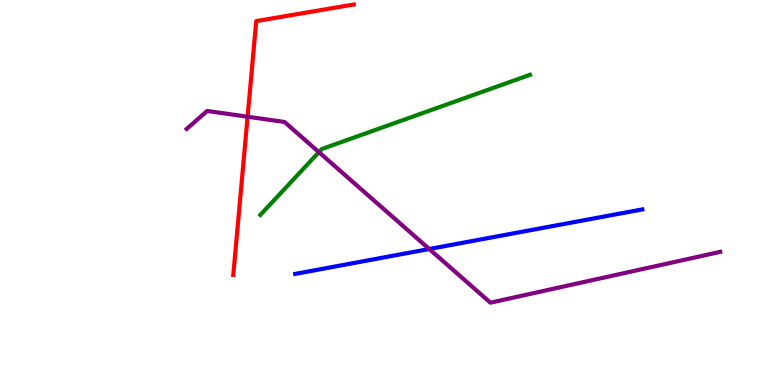[{'lines': ['blue', 'red'], 'intersections': []}, {'lines': ['green', 'red'], 'intersections': []}, {'lines': ['purple', 'red'], 'intersections': [{'x': 3.19, 'y': 6.97}]}, {'lines': ['blue', 'green'], 'intersections': []}, {'lines': ['blue', 'purple'], 'intersections': [{'x': 5.54, 'y': 3.53}]}, {'lines': ['green', 'purple'], 'intersections': [{'x': 4.11, 'y': 6.05}]}]